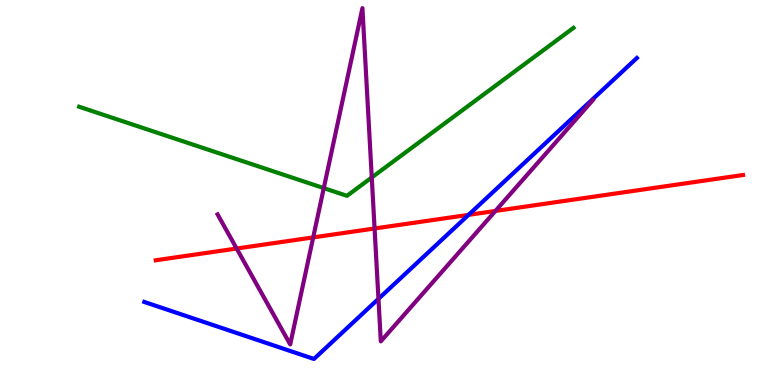[{'lines': ['blue', 'red'], 'intersections': [{'x': 6.05, 'y': 4.42}]}, {'lines': ['green', 'red'], 'intersections': []}, {'lines': ['purple', 'red'], 'intersections': [{'x': 3.05, 'y': 3.54}, {'x': 4.04, 'y': 3.83}, {'x': 4.83, 'y': 4.06}, {'x': 6.39, 'y': 4.52}]}, {'lines': ['blue', 'green'], 'intersections': []}, {'lines': ['blue', 'purple'], 'intersections': [{'x': 4.88, 'y': 2.24}]}, {'lines': ['green', 'purple'], 'intersections': [{'x': 4.18, 'y': 5.11}, {'x': 4.8, 'y': 5.39}]}]